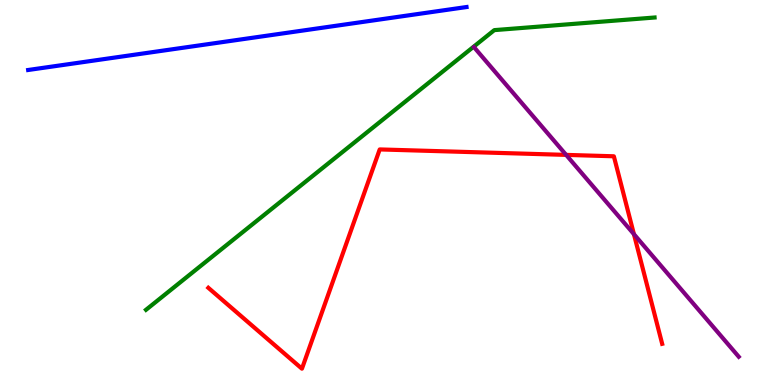[{'lines': ['blue', 'red'], 'intersections': []}, {'lines': ['green', 'red'], 'intersections': []}, {'lines': ['purple', 'red'], 'intersections': [{'x': 7.3, 'y': 5.98}, {'x': 8.18, 'y': 3.92}]}, {'lines': ['blue', 'green'], 'intersections': []}, {'lines': ['blue', 'purple'], 'intersections': []}, {'lines': ['green', 'purple'], 'intersections': []}]